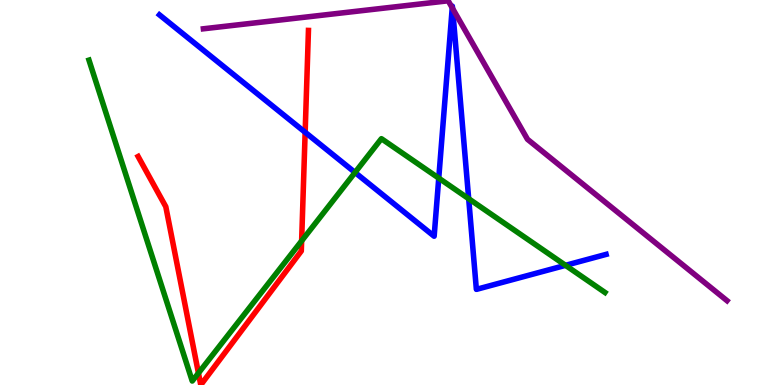[{'lines': ['blue', 'red'], 'intersections': [{'x': 3.94, 'y': 6.56}]}, {'lines': ['green', 'red'], 'intersections': [{'x': 2.56, 'y': 0.309}, {'x': 3.89, 'y': 3.74}]}, {'lines': ['purple', 'red'], 'intersections': []}, {'lines': ['blue', 'green'], 'intersections': [{'x': 4.58, 'y': 5.52}, {'x': 5.66, 'y': 5.37}, {'x': 6.05, 'y': 4.84}, {'x': 7.3, 'y': 3.11}]}, {'lines': ['blue', 'purple'], 'intersections': [{'x': 5.84, 'y': 9.8}, {'x': 5.84, 'y': 9.78}]}, {'lines': ['green', 'purple'], 'intersections': []}]